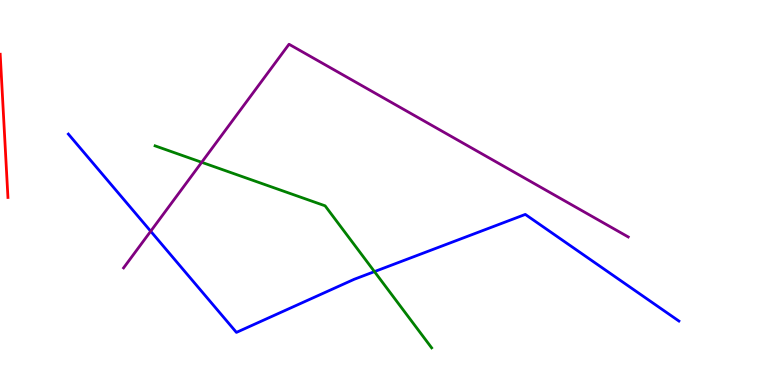[{'lines': ['blue', 'red'], 'intersections': []}, {'lines': ['green', 'red'], 'intersections': []}, {'lines': ['purple', 'red'], 'intersections': []}, {'lines': ['blue', 'green'], 'intersections': [{'x': 4.83, 'y': 2.95}]}, {'lines': ['blue', 'purple'], 'intersections': [{'x': 1.94, 'y': 3.99}]}, {'lines': ['green', 'purple'], 'intersections': [{'x': 2.6, 'y': 5.78}]}]